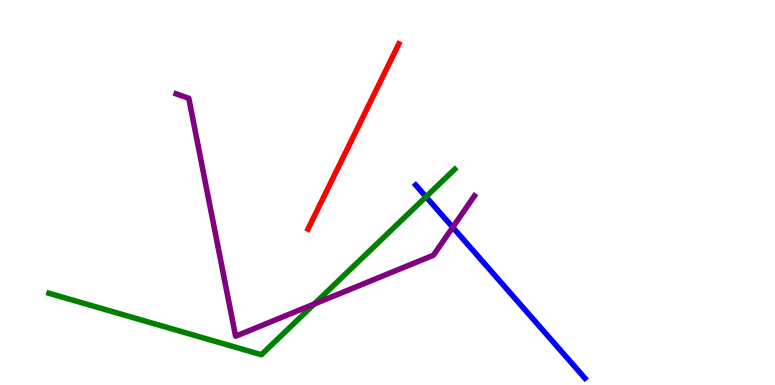[{'lines': ['blue', 'red'], 'intersections': []}, {'lines': ['green', 'red'], 'intersections': []}, {'lines': ['purple', 'red'], 'intersections': []}, {'lines': ['blue', 'green'], 'intersections': [{'x': 5.5, 'y': 4.89}]}, {'lines': ['blue', 'purple'], 'intersections': [{'x': 5.84, 'y': 4.1}]}, {'lines': ['green', 'purple'], 'intersections': [{'x': 4.05, 'y': 2.1}]}]